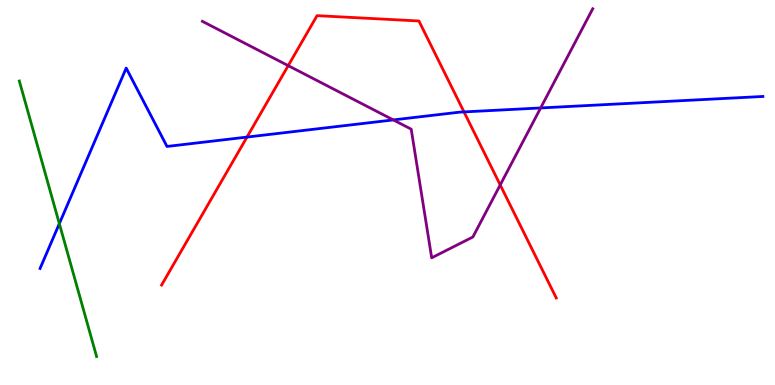[{'lines': ['blue', 'red'], 'intersections': [{'x': 3.19, 'y': 6.44}, {'x': 5.99, 'y': 7.09}]}, {'lines': ['green', 'red'], 'intersections': []}, {'lines': ['purple', 'red'], 'intersections': [{'x': 3.72, 'y': 8.29}, {'x': 6.45, 'y': 5.2}]}, {'lines': ['blue', 'green'], 'intersections': [{'x': 0.766, 'y': 4.19}]}, {'lines': ['blue', 'purple'], 'intersections': [{'x': 5.07, 'y': 6.89}, {'x': 6.98, 'y': 7.2}]}, {'lines': ['green', 'purple'], 'intersections': []}]